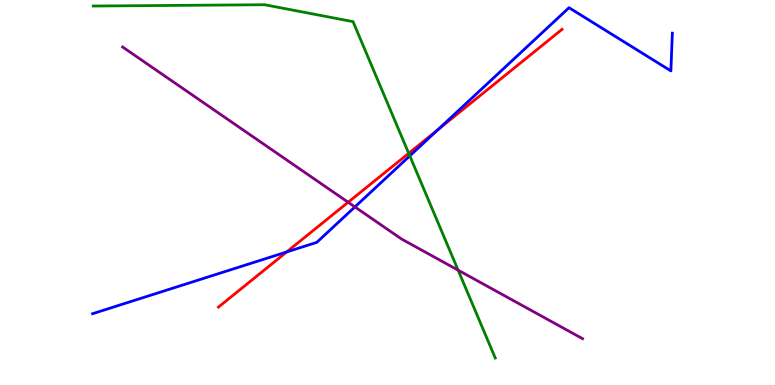[{'lines': ['blue', 'red'], 'intersections': [{'x': 3.7, 'y': 3.46}, {'x': 5.65, 'y': 6.63}]}, {'lines': ['green', 'red'], 'intersections': [{'x': 5.27, 'y': 6.02}]}, {'lines': ['purple', 'red'], 'intersections': [{'x': 4.49, 'y': 4.75}]}, {'lines': ['blue', 'green'], 'intersections': [{'x': 5.29, 'y': 5.95}]}, {'lines': ['blue', 'purple'], 'intersections': [{'x': 4.58, 'y': 4.63}]}, {'lines': ['green', 'purple'], 'intersections': [{'x': 5.91, 'y': 2.98}]}]